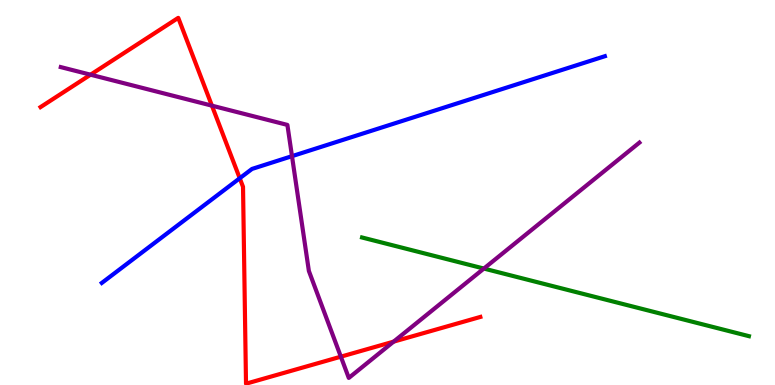[{'lines': ['blue', 'red'], 'intersections': [{'x': 3.09, 'y': 5.37}]}, {'lines': ['green', 'red'], 'intersections': []}, {'lines': ['purple', 'red'], 'intersections': [{'x': 1.17, 'y': 8.06}, {'x': 2.73, 'y': 7.26}, {'x': 4.4, 'y': 0.736}, {'x': 5.08, 'y': 1.13}]}, {'lines': ['blue', 'green'], 'intersections': []}, {'lines': ['blue', 'purple'], 'intersections': [{'x': 3.77, 'y': 5.94}]}, {'lines': ['green', 'purple'], 'intersections': [{'x': 6.24, 'y': 3.02}]}]